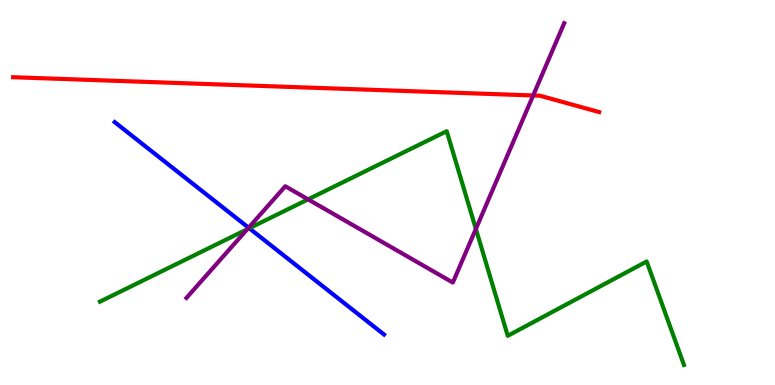[{'lines': ['blue', 'red'], 'intersections': []}, {'lines': ['green', 'red'], 'intersections': []}, {'lines': ['purple', 'red'], 'intersections': [{'x': 6.88, 'y': 7.52}]}, {'lines': ['blue', 'green'], 'intersections': [{'x': 3.22, 'y': 4.07}]}, {'lines': ['blue', 'purple'], 'intersections': [{'x': 3.21, 'y': 4.09}]}, {'lines': ['green', 'purple'], 'intersections': [{'x': 3.19, 'y': 4.05}, {'x': 3.98, 'y': 4.82}, {'x': 6.14, 'y': 4.05}]}]